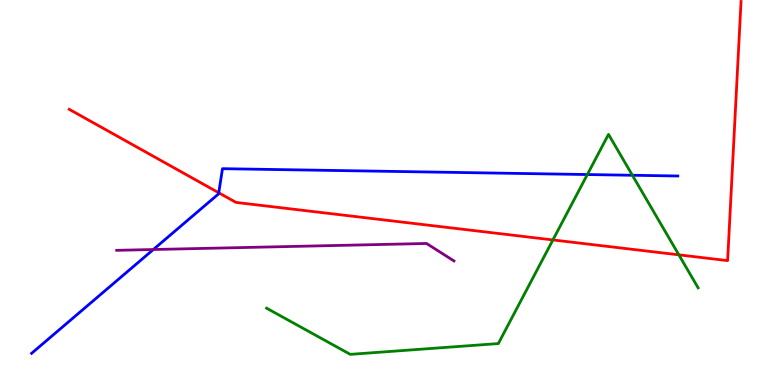[{'lines': ['blue', 'red'], 'intersections': [{'x': 2.82, 'y': 4.99}]}, {'lines': ['green', 'red'], 'intersections': [{'x': 7.13, 'y': 3.77}, {'x': 8.76, 'y': 3.38}]}, {'lines': ['purple', 'red'], 'intersections': []}, {'lines': ['blue', 'green'], 'intersections': [{'x': 7.58, 'y': 5.47}, {'x': 8.16, 'y': 5.45}]}, {'lines': ['blue', 'purple'], 'intersections': [{'x': 1.98, 'y': 3.52}]}, {'lines': ['green', 'purple'], 'intersections': []}]